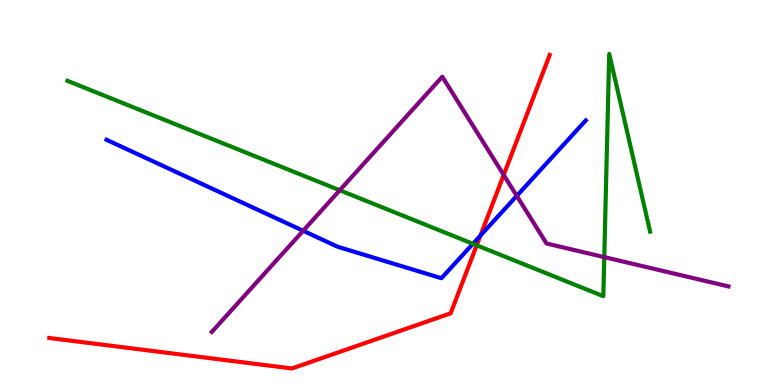[{'lines': ['blue', 'red'], 'intersections': [{'x': 6.2, 'y': 3.88}]}, {'lines': ['green', 'red'], 'intersections': [{'x': 6.15, 'y': 3.63}]}, {'lines': ['purple', 'red'], 'intersections': [{'x': 6.5, 'y': 5.46}]}, {'lines': ['blue', 'green'], 'intersections': [{'x': 6.1, 'y': 3.67}]}, {'lines': ['blue', 'purple'], 'intersections': [{'x': 3.91, 'y': 4.01}, {'x': 6.67, 'y': 4.91}]}, {'lines': ['green', 'purple'], 'intersections': [{'x': 4.38, 'y': 5.06}, {'x': 7.8, 'y': 3.32}]}]